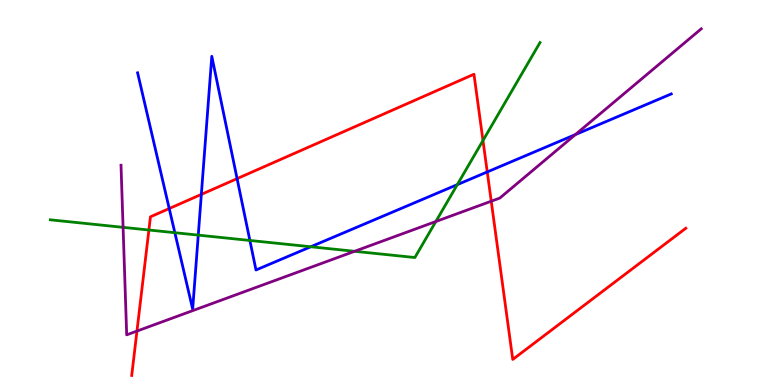[{'lines': ['blue', 'red'], 'intersections': [{'x': 2.18, 'y': 4.58}, {'x': 2.6, 'y': 4.95}, {'x': 3.06, 'y': 5.36}, {'x': 6.29, 'y': 5.53}]}, {'lines': ['green', 'red'], 'intersections': [{'x': 1.92, 'y': 4.03}, {'x': 6.23, 'y': 6.35}]}, {'lines': ['purple', 'red'], 'intersections': [{'x': 1.77, 'y': 1.4}, {'x': 6.34, 'y': 4.77}]}, {'lines': ['blue', 'green'], 'intersections': [{'x': 2.26, 'y': 3.96}, {'x': 2.56, 'y': 3.89}, {'x': 3.22, 'y': 3.75}, {'x': 4.01, 'y': 3.59}, {'x': 5.9, 'y': 5.2}]}, {'lines': ['blue', 'purple'], 'intersections': [{'x': 7.42, 'y': 6.5}]}, {'lines': ['green', 'purple'], 'intersections': [{'x': 1.59, 'y': 4.1}, {'x': 4.58, 'y': 3.47}, {'x': 5.62, 'y': 4.25}]}]